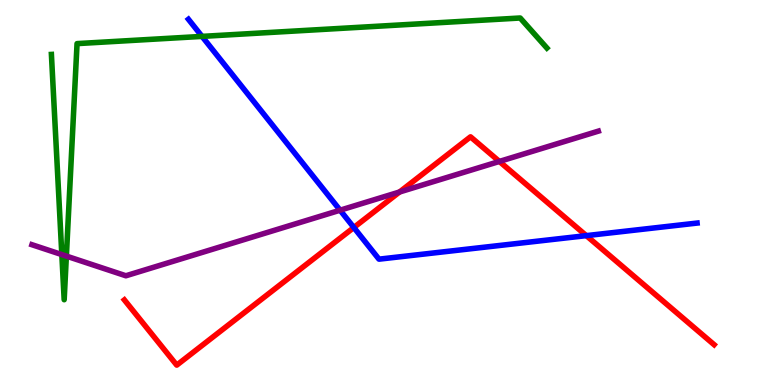[{'lines': ['blue', 'red'], 'intersections': [{'x': 4.57, 'y': 4.09}, {'x': 7.57, 'y': 3.88}]}, {'lines': ['green', 'red'], 'intersections': []}, {'lines': ['purple', 'red'], 'intersections': [{'x': 5.16, 'y': 5.01}, {'x': 6.44, 'y': 5.81}]}, {'lines': ['blue', 'green'], 'intersections': [{'x': 2.61, 'y': 9.05}]}, {'lines': ['blue', 'purple'], 'intersections': [{'x': 4.39, 'y': 4.54}]}, {'lines': ['green', 'purple'], 'intersections': [{'x': 0.798, 'y': 3.39}, {'x': 0.856, 'y': 3.35}]}]